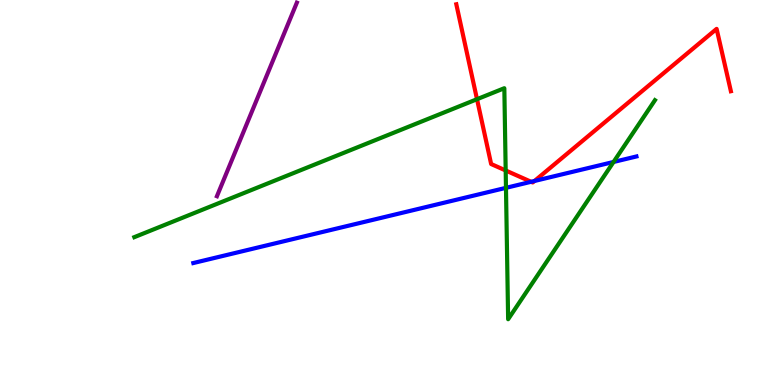[{'lines': ['blue', 'red'], 'intersections': [{'x': 6.85, 'y': 5.28}, {'x': 6.9, 'y': 5.3}]}, {'lines': ['green', 'red'], 'intersections': [{'x': 6.15, 'y': 7.42}, {'x': 6.52, 'y': 5.57}]}, {'lines': ['purple', 'red'], 'intersections': []}, {'lines': ['blue', 'green'], 'intersections': [{'x': 6.53, 'y': 5.12}, {'x': 7.92, 'y': 5.79}]}, {'lines': ['blue', 'purple'], 'intersections': []}, {'lines': ['green', 'purple'], 'intersections': []}]